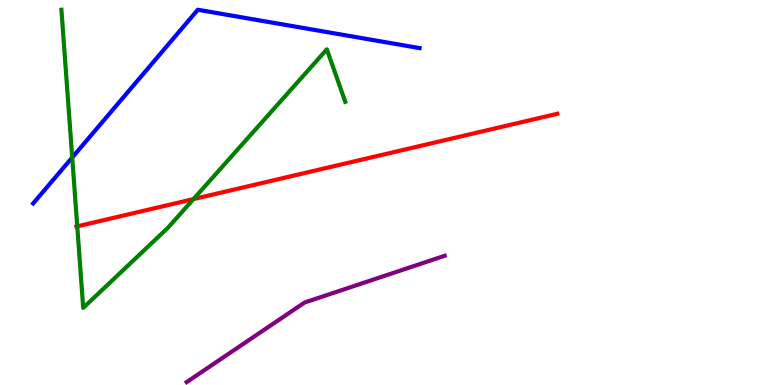[{'lines': ['blue', 'red'], 'intersections': []}, {'lines': ['green', 'red'], 'intersections': [{'x': 0.997, 'y': 4.12}, {'x': 2.5, 'y': 4.83}]}, {'lines': ['purple', 'red'], 'intersections': []}, {'lines': ['blue', 'green'], 'intersections': [{'x': 0.932, 'y': 5.91}]}, {'lines': ['blue', 'purple'], 'intersections': []}, {'lines': ['green', 'purple'], 'intersections': []}]